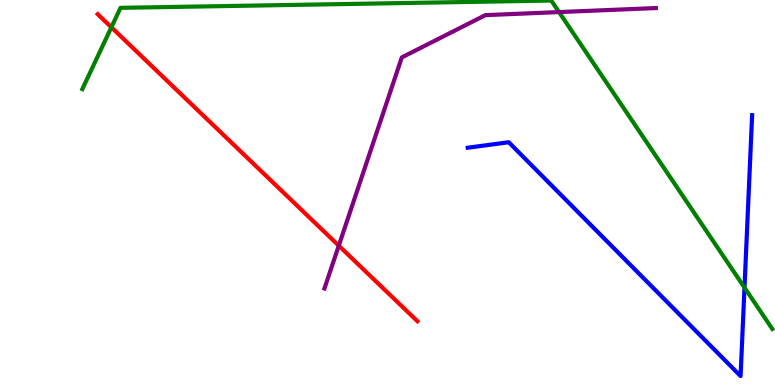[{'lines': ['blue', 'red'], 'intersections': []}, {'lines': ['green', 'red'], 'intersections': [{'x': 1.44, 'y': 9.29}]}, {'lines': ['purple', 'red'], 'intersections': [{'x': 4.37, 'y': 3.62}]}, {'lines': ['blue', 'green'], 'intersections': [{'x': 9.61, 'y': 2.53}]}, {'lines': ['blue', 'purple'], 'intersections': []}, {'lines': ['green', 'purple'], 'intersections': [{'x': 7.21, 'y': 9.69}]}]